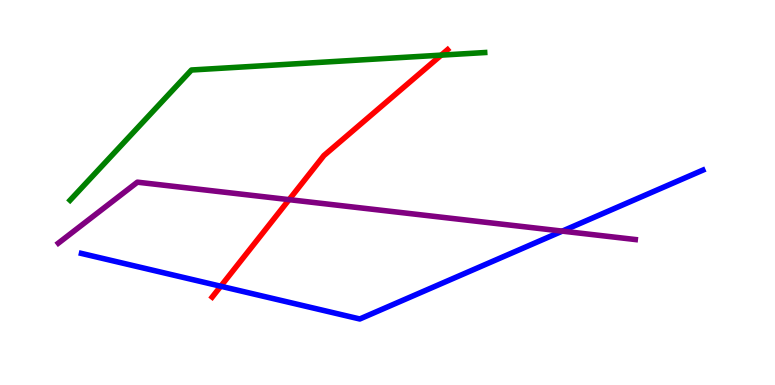[{'lines': ['blue', 'red'], 'intersections': [{'x': 2.85, 'y': 2.57}]}, {'lines': ['green', 'red'], 'intersections': [{'x': 5.69, 'y': 8.57}]}, {'lines': ['purple', 'red'], 'intersections': [{'x': 3.73, 'y': 4.81}]}, {'lines': ['blue', 'green'], 'intersections': []}, {'lines': ['blue', 'purple'], 'intersections': [{'x': 7.26, 'y': 4.0}]}, {'lines': ['green', 'purple'], 'intersections': []}]